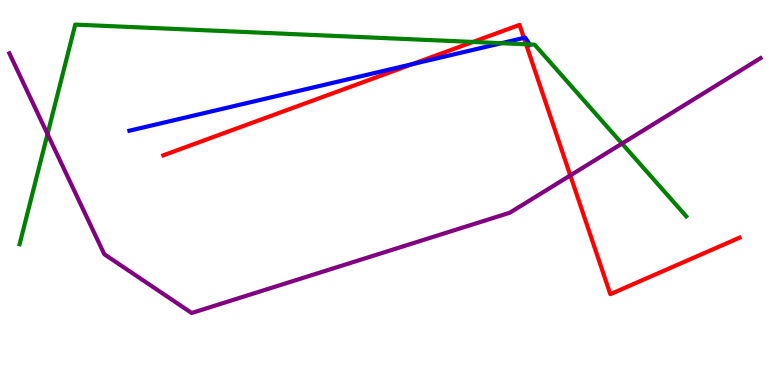[{'lines': ['blue', 'red'], 'intersections': [{'x': 5.32, 'y': 8.33}, {'x': 6.76, 'y': 9.02}]}, {'lines': ['green', 'red'], 'intersections': [{'x': 6.1, 'y': 8.91}, {'x': 6.79, 'y': 8.85}]}, {'lines': ['purple', 'red'], 'intersections': [{'x': 7.36, 'y': 5.44}]}, {'lines': ['blue', 'green'], 'intersections': [{'x': 6.47, 'y': 8.88}, {'x': 6.83, 'y': 8.85}]}, {'lines': ['blue', 'purple'], 'intersections': []}, {'lines': ['green', 'purple'], 'intersections': [{'x': 0.613, 'y': 6.52}, {'x': 8.03, 'y': 6.27}]}]